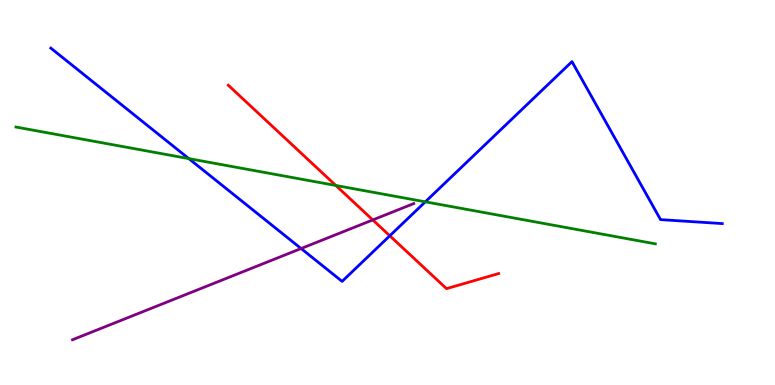[{'lines': ['blue', 'red'], 'intersections': [{'x': 5.03, 'y': 3.88}]}, {'lines': ['green', 'red'], 'intersections': [{'x': 4.33, 'y': 5.18}]}, {'lines': ['purple', 'red'], 'intersections': [{'x': 4.81, 'y': 4.29}]}, {'lines': ['blue', 'green'], 'intersections': [{'x': 2.44, 'y': 5.88}, {'x': 5.49, 'y': 4.76}]}, {'lines': ['blue', 'purple'], 'intersections': [{'x': 3.89, 'y': 3.54}]}, {'lines': ['green', 'purple'], 'intersections': []}]